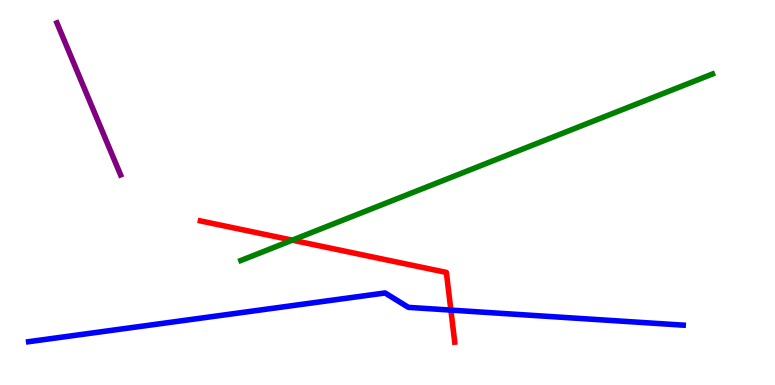[{'lines': ['blue', 'red'], 'intersections': [{'x': 5.82, 'y': 1.95}]}, {'lines': ['green', 'red'], 'intersections': [{'x': 3.77, 'y': 3.76}]}, {'lines': ['purple', 'red'], 'intersections': []}, {'lines': ['blue', 'green'], 'intersections': []}, {'lines': ['blue', 'purple'], 'intersections': []}, {'lines': ['green', 'purple'], 'intersections': []}]